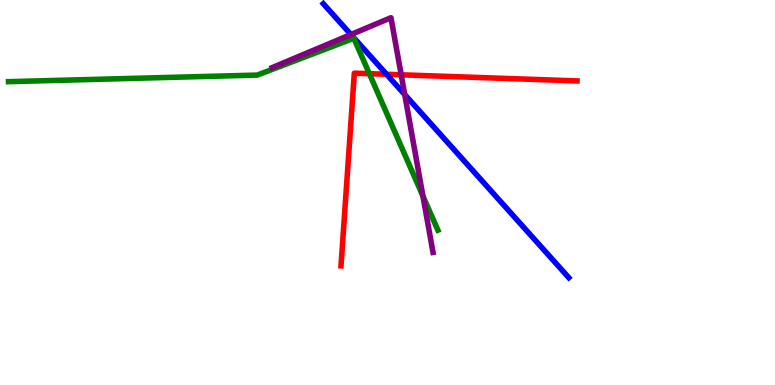[{'lines': ['blue', 'red'], 'intersections': [{'x': 4.99, 'y': 8.07}]}, {'lines': ['green', 'red'], 'intersections': [{'x': 4.77, 'y': 8.09}]}, {'lines': ['purple', 'red'], 'intersections': [{'x': 5.18, 'y': 8.06}]}, {'lines': ['blue', 'green'], 'intersections': []}, {'lines': ['blue', 'purple'], 'intersections': [{'x': 4.53, 'y': 9.1}, {'x': 5.22, 'y': 7.54}]}, {'lines': ['green', 'purple'], 'intersections': [{'x': 5.46, 'y': 4.91}]}]